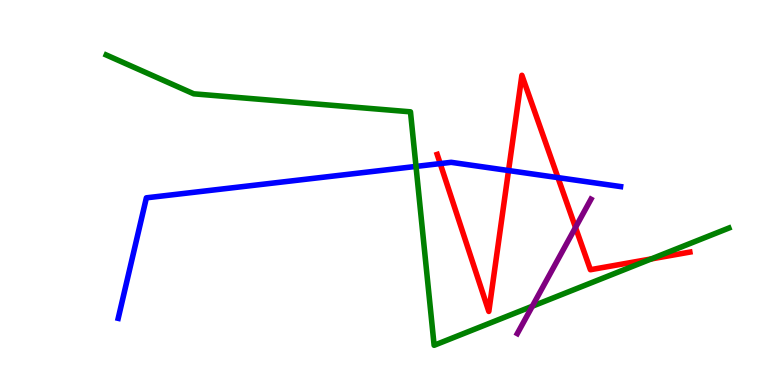[{'lines': ['blue', 'red'], 'intersections': [{'x': 5.68, 'y': 5.75}, {'x': 6.56, 'y': 5.57}, {'x': 7.2, 'y': 5.39}]}, {'lines': ['green', 'red'], 'intersections': [{'x': 8.4, 'y': 3.27}]}, {'lines': ['purple', 'red'], 'intersections': [{'x': 7.43, 'y': 4.09}]}, {'lines': ['blue', 'green'], 'intersections': [{'x': 5.37, 'y': 5.68}]}, {'lines': ['blue', 'purple'], 'intersections': []}, {'lines': ['green', 'purple'], 'intersections': [{'x': 6.87, 'y': 2.05}]}]